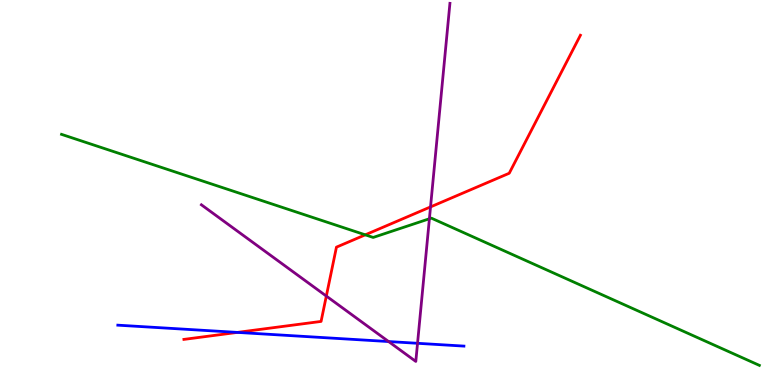[{'lines': ['blue', 'red'], 'intersections': [{'x': 3.06, 'y': 1.37}]}, {'lines': ['green', 'red'], 'intersections': [{'x': 4.71, 'y': 3.9}]}, {'lines': ['purple', 'red'], 'intersections': [{'x': 4.21, 'y': 2.31}, {'x': 5.56, 'y': 4.63}]}, {'lines': ['blue', 'green'], 'intersections': []}, {'lines': ['blue', 'purple'], 'intersections': [{'x': 5.01, 'y': 1.13}, {'x': 5.39, 'y': 1.08}]}, {'lines': ['green', 'purple'], 'intersections': [{'x': 5.54, 'y': 4.32}]}]